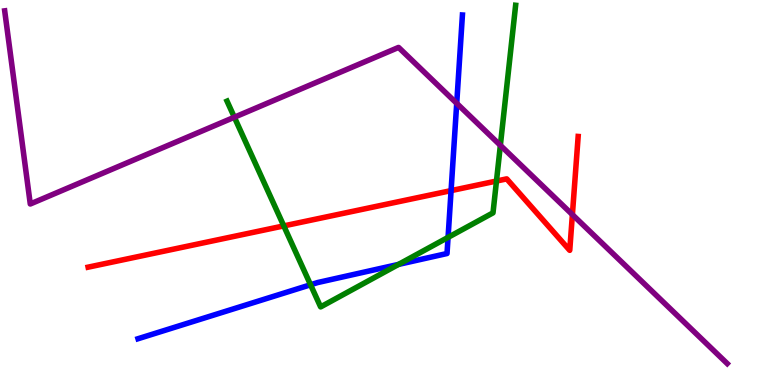[{'lines': ['blue', 'red'], 'intersections': [{'x': 5.82, 'y': 5.05}]}, {'lines': ['green', 'red'], 'intersections': [{'x': 3.66, 'y': 4.13}, {'x': 6.41, 'y': 5.3}]}, {'lines': ['purple', 'red'], 'intersections': [{'x': 7.39, 'y': 4.43}]}, {'lines': ['blue', 'green'], 'intersections': [{'x': 4.01, 'y': 2.6}, {'x': 5.14, 'y': 3.13}, {'x': 5.78, 'y': 3.83}]}, {'lines': ['blue', 'purple'], 'intersections': [{'x': 5.89, 'y': 7.32}]}, {'lines': ['green', 'purple'], 'intersections': [{'x': 3.02, 'y': 6.96}, {'x': 6.46, 'y': 6.23}]}]